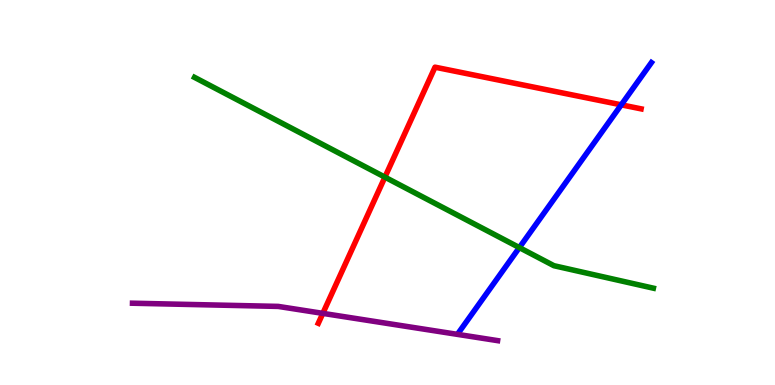[{'lines': ['blue', 'red'], 'intersections': [{'x': 8.02, 'y': 7.28}]}, {'lines': ['green', 'red'], 'intersections': [{'x': 4.97, 'y': 5.4}]}, {'lines': ['purple', 'red'], 'intersections': [{'x': 4.17, 'y': 1.86}]}, {'lines': ['blue', 'green'], 'intersections': [{'x': 6.7, 'y': 3.57}]}, {'lines': ['blue', 'purple'], 'intersections': []}, {'lines': ['green', 'purple'], 'intersections': []}]